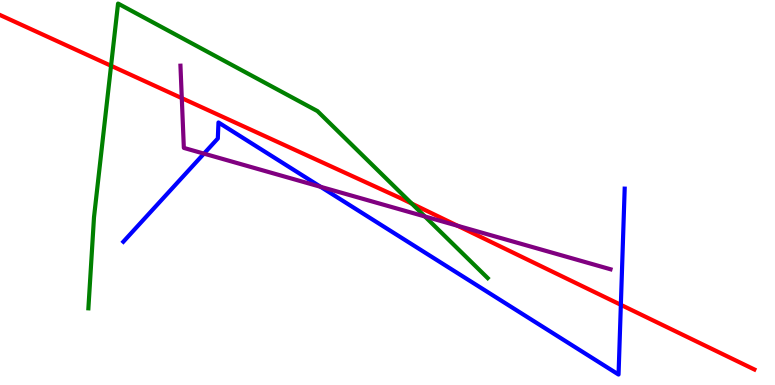[{'lines': ['blue', 'red'], 'intersections': [{'x': 8.01, 'y': 2.08}]}, {'lines': ['green', 'red'], 'intersections': [{'x': 1.43, 'y': 8.29}, {'x': 5.31, 'y': 4.71}]}, {'lines': ['purple', 'red'], 'intersections': [{'x': 2.35, 'y': 7.45}, {'x': 5.9, 'y': 4.14}]}, {'lines': ['blue', 'green'], 'intersections': []}, {'lines': ['blue', 'purple'], 'intersections': [{'x': 2.63, 'y': 6.01}, {'x': 4.14, 'y': 5.15}]}, {'lines': ['green', 'purple'], 'intersections': [{'x': 5.48, 'y': 4.38}]}]